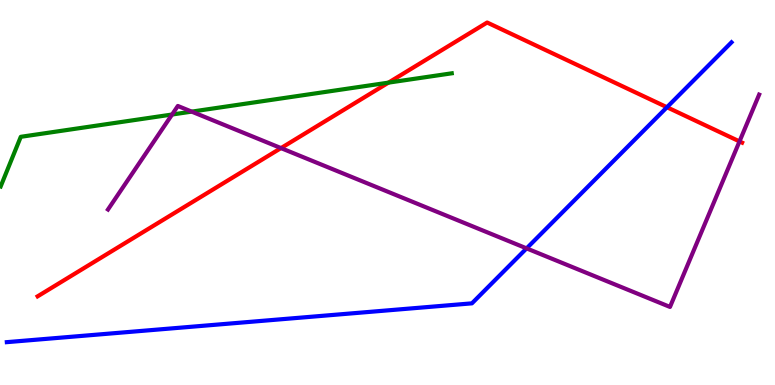[{'lines': ['blue', 'red'], 'intersections': [{'x': 8.61, 'y': 7.21}]}, {'lines': ['green', 'red'], 'intersections': [{'x': 5.01, 'y': 7.85}]}, {'lines': ['purple', 'red'], 'intersections': [{'x': 3.63, 'y': 6.15}, {'x': 9.54, 'y': 6.33}]}, {'lines': ['blue', 'green'], 'intersections': []}, {'lines': ['blue', 'purple'], 'intersections': [{'x': 6.79, 'y': 3.55}]}, {'lines': ['green', 'purple'], 'intersections': [{'x': 2.22, 'y': 7.03}, {'x': 2.47, 'y': 7.1}]}]